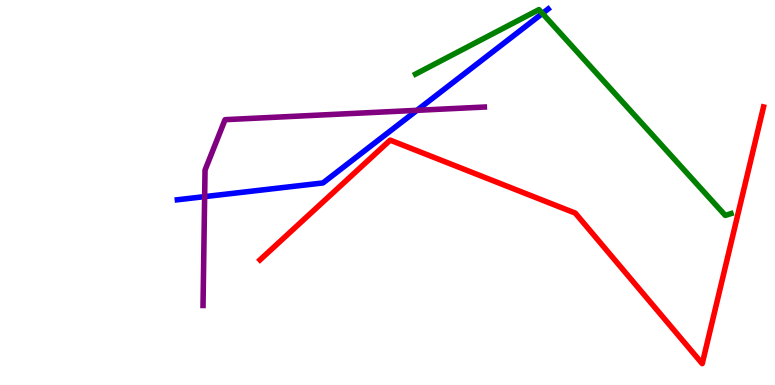[{'lines': ['blue', 'red'], 'intersections': []}, {'lines': ['green', 'red'], 'intersections': []}, {'lines': ['purple', 'red'], 'intersections': []}, {'lines': ['blue', 'green'], 'intersections': [{'x': 7.0, 'y': 9.65}]}, {'lines': ['blue', 'purple'], 'intersections': [{'x': 2.64, 'y': 4.89}, {'x': 5.38, 'y': 7.13}]}, {'lines': ['green', 'purple'], 'intersections': []}]